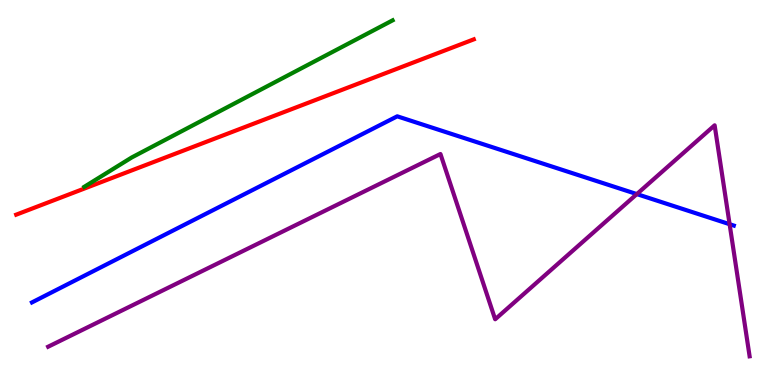[{'lines': ['blue', 'red'], 'intersections': []}, {'lines': ['green', 'red'], 'intersections': []}, {'lines': ['purple', 'red'], 'intersections': []}, {'lines': ['blue', 'green'], 'intersections': []}, {'lines': ['blue', 'purple'], 'intersections': [{'x': 8.22, 'y': 4.96}, {'x': 9.41, 'y': 4.18}]}, {'lines': ['green', 'purple'], 'intersections': []}]